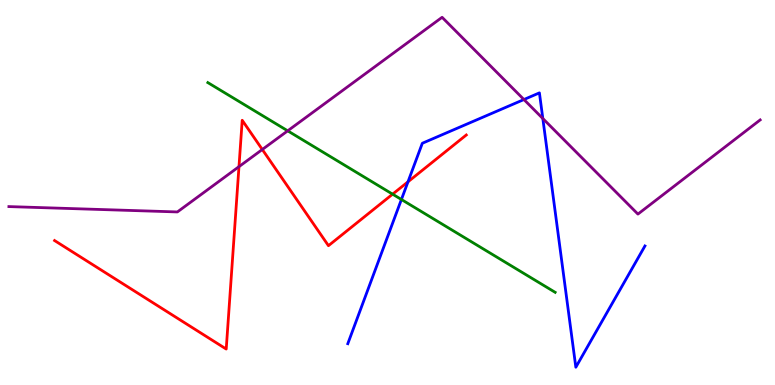[{'lines': ['blue', 'red'], 'intersections': [{'x': 5.26, 'y': 5.28}]}, {'lines': ['green', 'red'], 'intersections': [{'x': 5.07, 'y': 4.96}]}, {'lines': ['purple', 'red'], 'intersections': [{'x': 3.08, 'y': 5.67}, {'x': 3.38, 'y': 6.12}]}, {'lines': ['blue', 'green'], 'intersections': [{'x': 5.18, 'y': 4.82}]}, {'lines': ['blue', 'purple'], 'intersections': [{'x': 6.76, 'y': 7.41}, {'x': 7.0, 'y': 6.92}]}, {'lines': ['green', 'purple'], 'intersections': [{'x': 3.71, 'y': 6.6}]}]